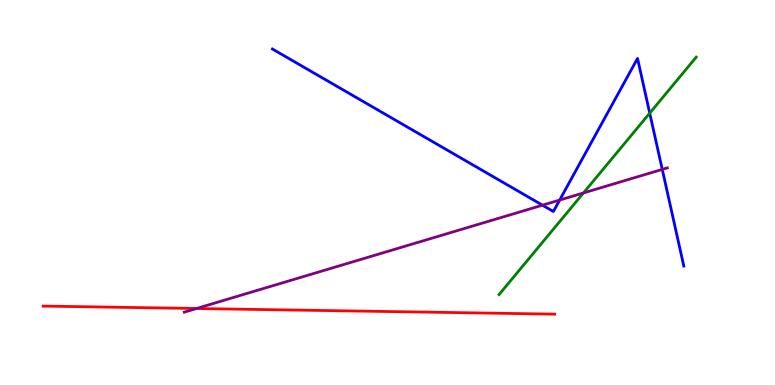[{'lines': ['blue', 'red'], 'intersections': []}, {'lines': ['green', 'red'], 'intersections': []}, {'lines': ['purple', 'red'], 'intersections': [{'x': 2.54, 'y': 1.99}]}, {'lines': ['blue', 'green'], 'intersections': [{'x': 8.38, 'y': 7.06}]}, {'lines': ['blue', 'purple'], 'intersections': [{'x': 7.0, 'y': 4.67}, {'x': 7.22, 'y': 4.8}, {'x': 8.55, 'y': 5.6}]}, {'lines': ['green', 'purple'], 'intersections': [{'x': 7.53, 'y': 4.99}]}]